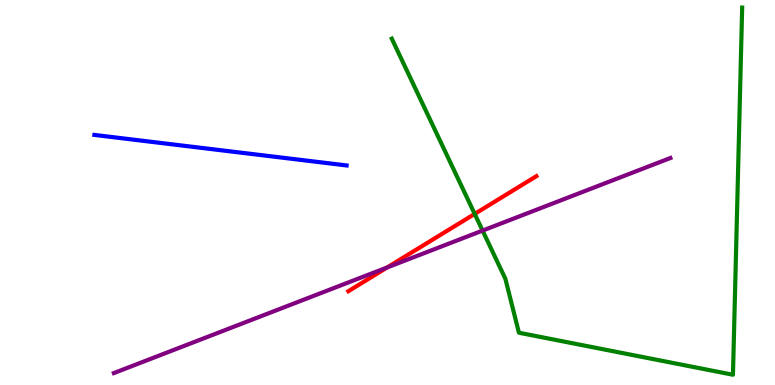[{'lines': ['blue', 'red'], 'intersections': []}, {'lines': ['green', 'red'], 'intersections': [{'x': 6.13, 'y': 4.44}]}, {'lines': ['purple', 'red'], 'intersections': [{'x': 5.0, 'y': 3.05}]}, {'lines': ['blue', 'green'], 'intersections': []}, {'lines': ['blue', 'purple'], 'intersections': []}, {'lines': ['green', 'purple'], 'intersections': [{'x': 6.23, 'y': 4.01}]}]